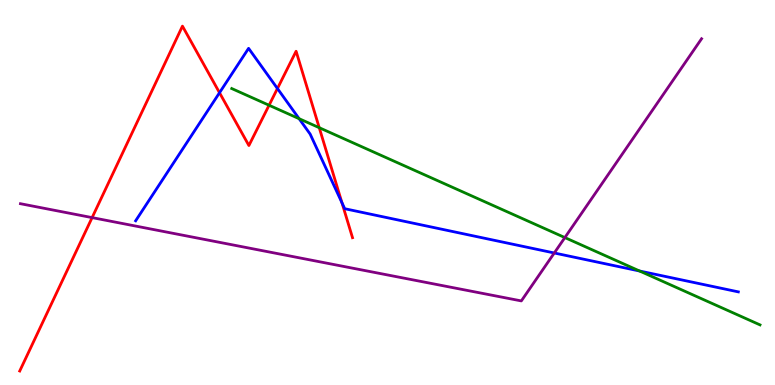[{'lines': ['blue', 'red'], 'intersections': [{'x': 2.83, 'y': 7.59}, {'x': 3.58, 'y': 7.7}, {'x': 4.41, 'y': 4.74}]}, {'lines': ['green', 'red'], 'intersections': [{'x': 3.47, 'y': 7.27}, {'x': 4.12, 'y': 6.68}]}, {'lines': ['purple', 'red'], 'intersections': [{'x': 1.19, 'y': 4.35}]}, {'lines': ['blue', 'green'], 'intersections': [{'x': 3.86, 'y': 6.92}, {'x': 8.25, 'y': 2.96}]}, {'lines': ['blue', 'purple'], 'intersections': [{'x': 7.15, 'y': 3.43}]}, {'lines': ['green', 'purple'], 'intersections': [{'x': 7.29, 'y': 3.83}]}]